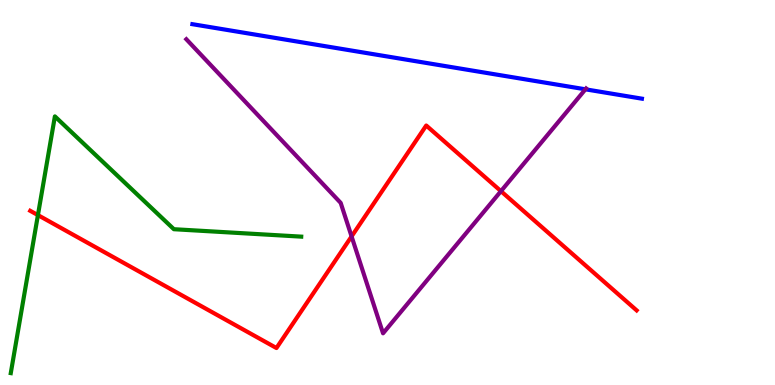[{'lines': ['blue', 'red'], 'intersections': []}, {'lines': ['green', 'red'], 'intersections': [{'x': 0.489, 'y': 4.41}]}, {'lines': ['purple', 'red'], 'intersections': [{'x': 4.54, 'y': 3.86}, {'x': 6.46, 'y': 5.03}]}, {'lines': ['blue', 'green'], 'intersections': []}, {'lines': ['blue', 'purple'], 'intersections': [{'x': 7.55, 'y': 7.68}]}, {'lines': ['green', 'purple'], 'intersections': []}]